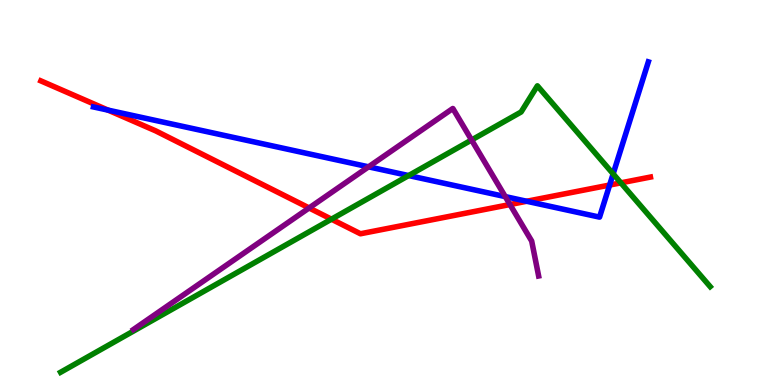[{'lines': ['blue', 'red'], 'intersections': [{'x': 1.39, 'y': 7.14}, {'x': 6.8, 'y': 4.77}, {'x': 7.87, 'y': 5.19}]}, {'lines': ['green', 'red'], 'intersections': [{'x': 4.28, 'y': 4.31}, {'x': 8.01, 'y': 5.25}]}, {'lines': ['purple', 'red'], 'intersections': [{'x': 3.99, 'y': 4.6}, {'x': 6.58, 'y': 4.69}]}, {'lines': ['blue', 'green'], 'intersections': [{'x': 5.27, 'y': 5.44}, {'x': 7.91, 'y': 5.48}]}, {'lines': ['blue', 'purple'], 'intersections': [{'x': 4.76, 'y': 5.67}, {'x': 6.52, 'y': 4.89}]}, {'lines': ['green', 'purple'], 'intersections': [{'x': 6.08, 'y': 6.36}]}]